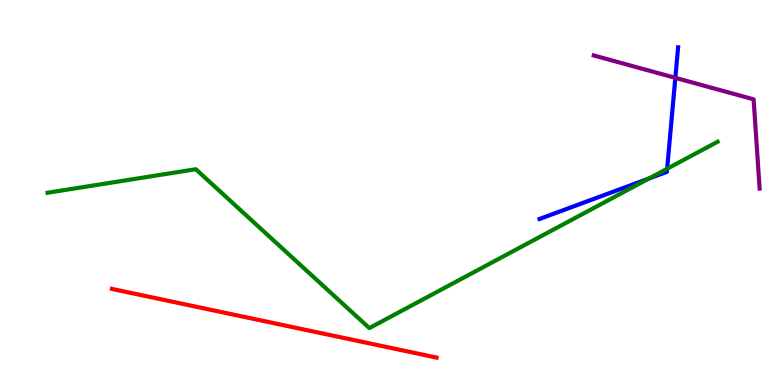[{'lines': ['blue', 'red'], 'intersections': []}, {'lines': ['green', 'red'], 'intersections': []}, {'lines': ['purple', 'red'], 'intersections': []}, {'lines': ['blue', 'green'], 'intersections': [{'x': 8.37, 'y': 5.36}, {'x': 8.61, 'y': 5.62}]}, {'lines': ['blue', 'purple'], 'intersections': [{'x': 8.71, 'y': 7.98}]}, {'lines': ['green', 'purple'], 'intersections': []}]